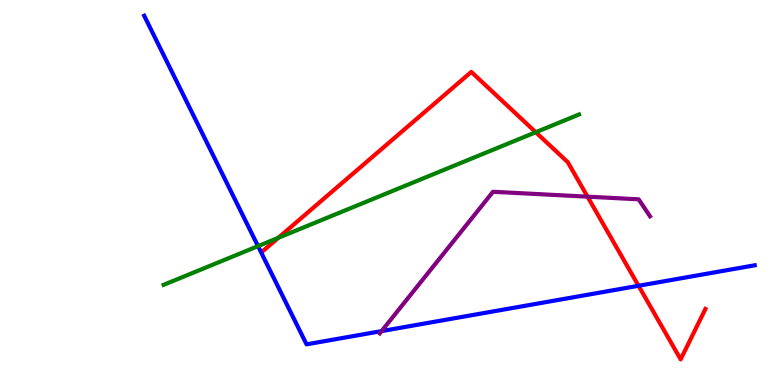[{'lines': ['blue', 'red'], 'intersections': [{'x': 8.24, 'y': 2.58}]}, {'lines': ['green', 'red'], 'intersections': [{'x': 3.59, 'y': 3.82}, {'x': 6.91, 'y': 6.57}]}, {'lines': ['purple', 'red'], 'intersections': [{'x': 7.58, 'y': 4.89}]}, {'lines': ['blue', 'green'], 'intersections': [{'x': 3.33, 'y': 3.61}]}, {'lines': ['blue', 'purple'], 'intersections': [{'x': 4.92, 'y': 1.4}]}, {'lines': ['green', 'purple'], 'intersections': []}]